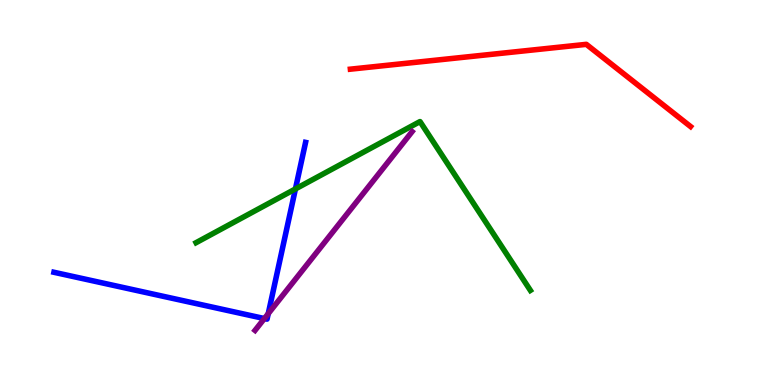[{'lines': ['blue', 'red'], 'intersections': []}, {'lines': ['green', 'red'], 'intersections': []}, {'lines': ['purple', 'red'], 'intersections': []}, {'lines': ['blue', 'green'], 'intersections': [{'x': 3.81, 'y': 5.09}]}, {'lines': ['blue', 'purple'], 'intersections': [{'x': 3.41, 'y': 1.73}, {'x': 3.46, 'y': 1.85}]}, {'lines': ['green', 'purple'], 'intersections': []}]